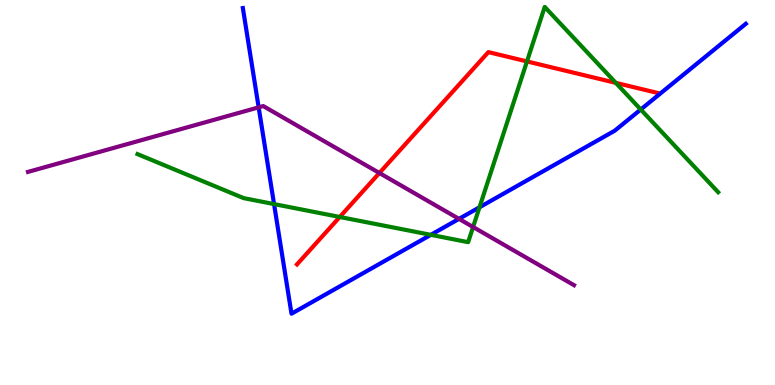[{'lines': ['blue', 'red'], 'intersections': []}, {'lines': ['green', 'red'], 'intersections': [{'x': 4.38, 'y': 4.36}, {'x': 6.8, 'y': 8.4}, {'x': 7.95, 'y': 7.85}]}, {'lines': ['purple', 'red'], 'intersections': [{'x': 4.9, 'y': 5.51}]}, {'lines': ['blue', 'green'], 'intersections': [{'x': 3.54, 'y': 4.7}, {'x': 5.56, 'y': 3.9}, {'x': 6.19, 'y': 4.62}, {'x': 8.27, 'y': 7.16}]}, {'lines': ['blue', 'purple'], 'intersections': [{'x': 3.34, 'y': 7.21}, {'x': 5.92, 'y': 4.31}]}, {'lines': ['green', 'purple'], 'intersections': [{'x': 6.1, 'y': 4.1}]}]